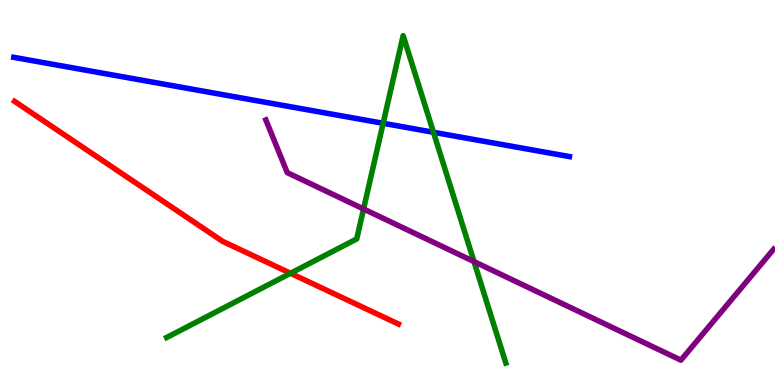[{'lines': ['blue', 'red'], 'intersections': []}, {'lines': ['green', 'red'], 'intersections': [{'x': 3.75, 'y': 2.9}]}, {'lines': ['purple', 'red'], 'intersections': []}, {'lines': ['blue', 'green'], 'intersections': [{'x': 4.94, 'y': 6.8}, {'x': 5.59, 'y': 6.56}]}, {'lines': ['blue', 'purple'], 'intersections': []}, {'lines': ['green', 'purple'], 'intersections': [{'x': 4.69, 'y': 4.57}, {'x': 6.12, 'y': 3.21}]}]